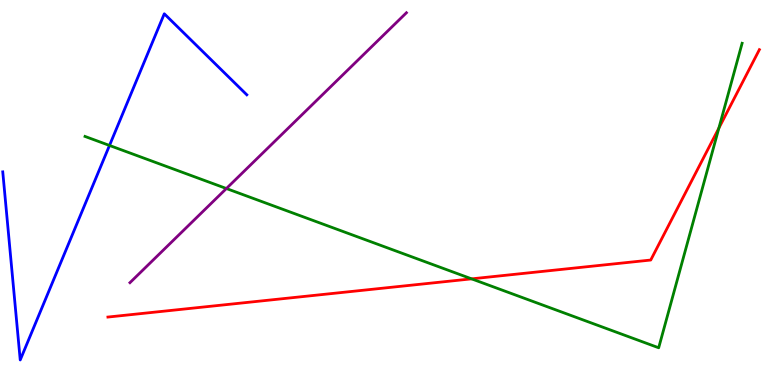[{'lines': ['blue', 'red'], 'intersections': []}, {'lines': ['green', 'red'], 'intersections': [{'x': 6.09, 'y': 2.76}, {'x': 9.28, 'y': 6.67}]}, {'lines': ['purple', 'red'], 'intersections': []}, {'lines': ['blue', 'green'], 'intersections': [{'x': 1.41, 'y': 6.22}]}, {'lines': ['blue', 'purple'], 'intersections': []}, {'lines': ['green', 'purple'], 'intersections': [{'x': 2.92, 'y': 5.1}]}]